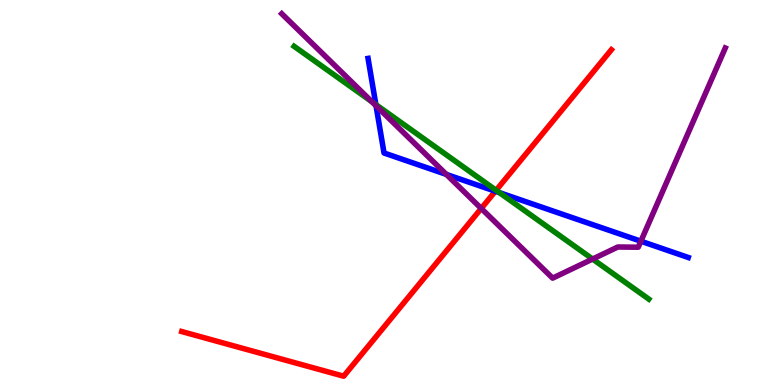[{'lines': ['blue', 'red'], 'intersections': [{'x': 6.39, 'y': 5.03}]}, {'lines': ['green', 'red'], 'intersections': [{'x': 6.4, 'y': 5.06}]}, {'lines': ['purple', 'red'], 'intersections': [{'x': 6.21, 'y': 4.59}]}, {'lines': ['blue', 'green'], 'intersections': [{'x': 4.85, 'y': 7.28}, {'x': 6.44, 'y': 5.0}]}, {'lines': ['blue', 'purple'], 'intersections': [{'x': 4.85, 'y': 7.25}, {'x': 5.76, 'y': 5.47}, {'x': 8.27, 'y': 3.73}]}, {'lines': ['green', 'purple'], 'intersections': [{'x': 4.8, 'y': 7.35}, {'x': 7.65, 'y': 3.27}]}]